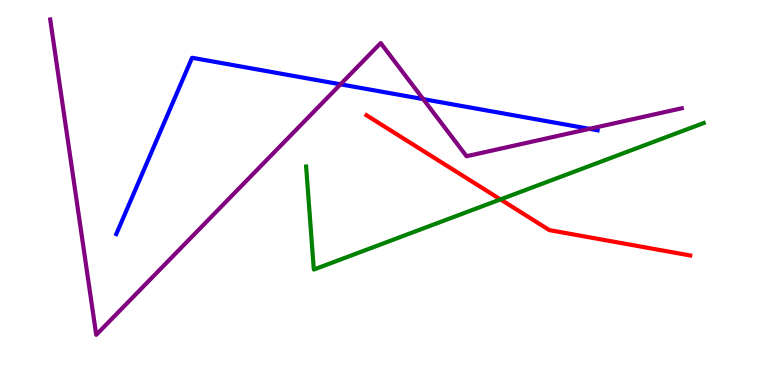[{'lines': ['blue', 'red'], 'intersections': []}, {'lines': ['green', 'red'], 'intersections': [{'x': 6.46, 'y': 4.82}]}, {'lines': ['purple', 'red'], 'intersections': []}, {'lines': ['blue', 'green'], 'intersections': []}, {'lines': ['blue', 'purple'], 'intersections': [{'x': 4.39, 'y': 7.81}, {'x': 5.46, 'y': 7.43}, {'x': 7.61, 'y': 6.65}]}, {'lines': ['green', 'purple'], 'intersections': []}]